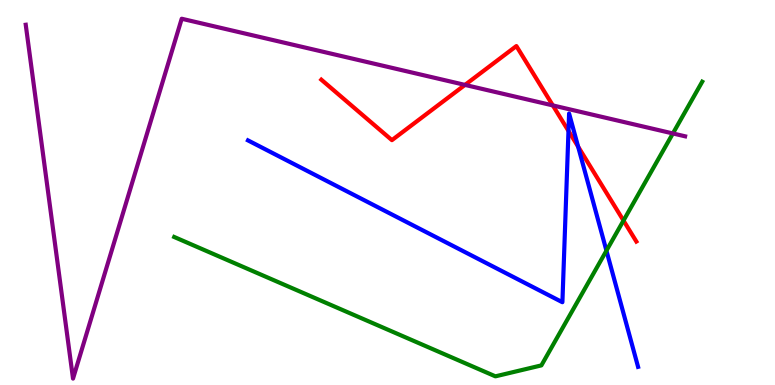[{'lines': ['blue', 'red'], 'intersections': [{'x': 7.34, 'y': 6.6}, {'x': 7.46, 'y': 6.19}]}, {'lines': ['green', 'red'], 'intersections': [{'x': 8.05, 'y': 4.27}]}, {'lines': ['purple', 'red'], 'intersections': [{'x': 6.0, 'y': 7.79}, {'x': 7.13, 'y': 7.26}]}, {'lines': ['blue', 'green'], 'intersections': [{'x': 7.82, 'y': 3.49}]}, {'lines': ['blue', 'purple'], 'intersections': []}, {'lines': ['green', 'purple'], 'intersections': [{'x': 8.68, 'y': 6.53}]}]